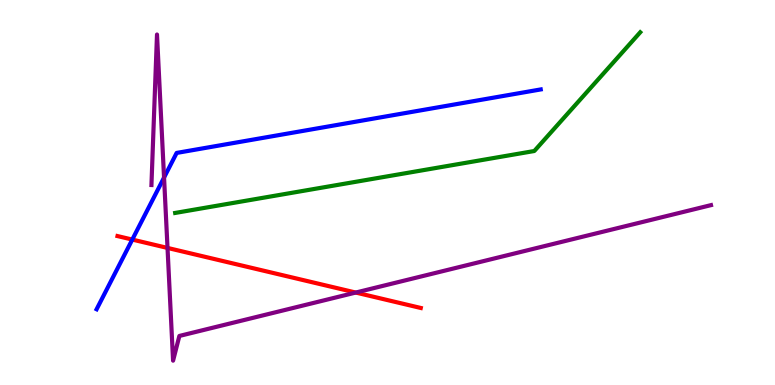[{'lines': ['blue', 'red'], 'intersections': [{'x': 1.71, 'y': 3.78}]}, {'lines': ['green', 'red'], 'intersections': []}, {'lines': ['purple', 'red'], 'intersections': [{'x': 2.16, 'y': 3.56}, {'x': 4.59, 'y': 2.4}]}, {'lines': ['blue', 'green'], 'intersections': []}, {'lines': ['blue', 'purple'], 'intersections': [{'x': 2.12, 'y': 5.39}]}, {'lines': ['green', 'purple'], 'intersections': []}]